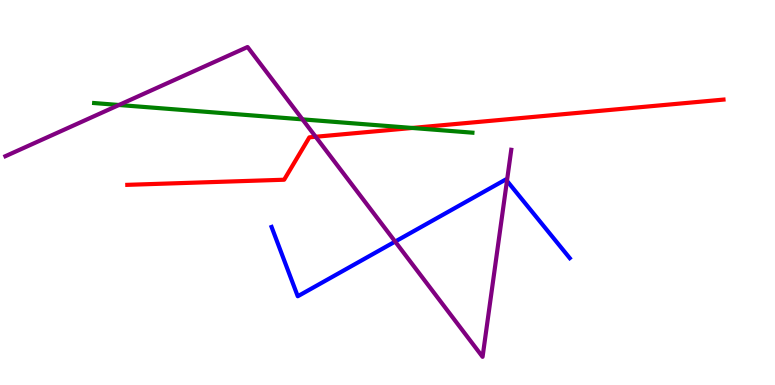[{'lines': ['blue', 'red'], 'intersections': []}, {'lines': ['green', 'red'], 'intersections': [{'x': 5.32, 'y': 6.68}]}, {'lines': ['purple', 'red'], 'intersections': [{'x': 4.07, 'y': 6.45}]}, {'lines': ['blue', 'green'], 'intersections': []}, {'lines': ['blue', 'purple'], 'intersections': [{'x': 5.1, 'y': 3.73}, {'x': 6.54, 'y': 5.3}]}, {'lines': ['green', 'purple'], 'intersections': [{'x': 1.53, 'y': 7.27}, {'x': 3.9, 'y': 6.9}]}]